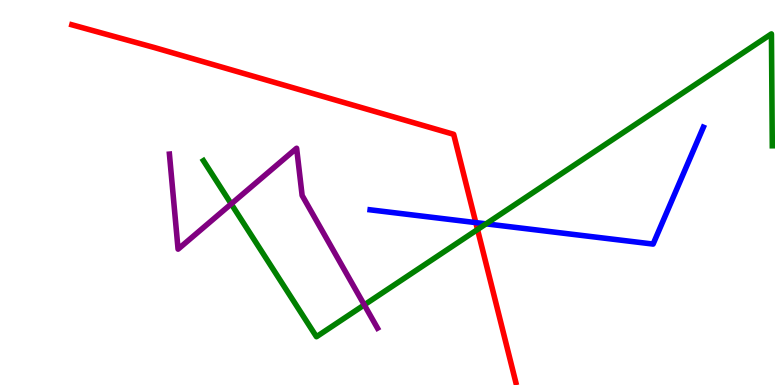[{'lines': ['blue', 'red'], 'intersections': [{'x': 6.14, 'y': 4.22}]}, {'lines': ['green', 'red'], 'intersections': [{'x': 6.16, 'y': 4.04}]}, {'lines': ['purple', 'red'], 'intersections': []}, {'lines': ['blue', 'green'], 'intersections': [{'x': 6.27, 'y': 4.19}]}, {'lines': ['blue', 'purple'], 'intersections': []}, {'lines': ['green', 'purple'], 'intersections': [{'x': 2.98, 'y': 4.7}, {'x': 4.7, 'y': 2.08}]}]